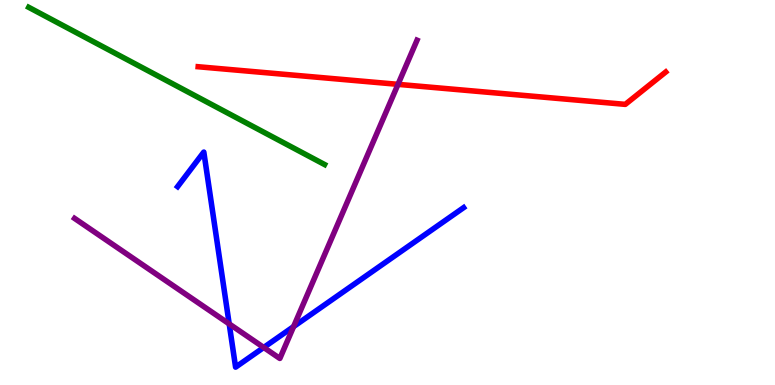[{'lines': ['blue', 'red'], 'intersections': []}, {'lines': ['green', 'red'], 'intersections': []}, {'lines': ['purple', 'red'], 'intersections': [{'x': 5.14, 'y': 7.81}]}, {'lines': ['blue', 'green'], 'intersections': []}, {'lines': ['blue', 'purple'], 'intersections': [{'x': 2.96, 'y': 1.59}, {'x': 3.4, 'y': 0.975}, {'x': 3.79, 'y': 1.52}]}, {'lines': ['green', 'purple'], 'intersections': []}]